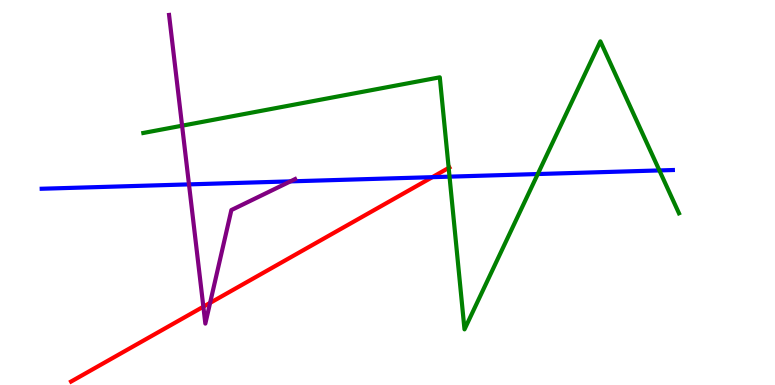[{'lines': ['blue', 'red'], 'intersections': [{'x': 5.58, 'y': 5.4}]}, {'lines': ['green', 'red'], 'intersections': [{'x': 5.79, 'y': 5.64}]}, {'lines': ['purple', 'red'], 'intersections': [{'x': 2.62, 'y': 2.03}, {'x': 2.71, 'y': 2.13}]}, {'lines': ['blue', 'green'], 'intersections': [{'x': 5.8, 'y': 5.41}, {'x': 6.94, 'y': 5.48}, {'x': 8.51, 'y': 5.57}]}, {'lines': ['blue', 'purple'], 'intersections': [{'x': 2.44, 'y': 5.21}, {'x': 3.75, 'y': 5.29}]}, {'lines': ['green', 'purple'], 'intersections': [{'x': 2.35, 'y': 6.74}]}]